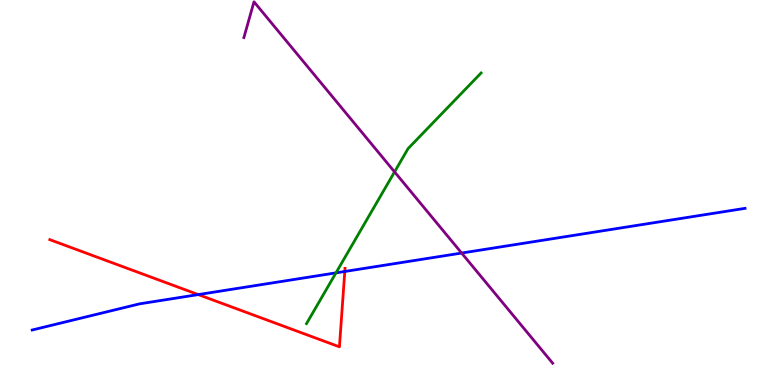[{'lines': ['blue', 'red'], 'intersections': [{'x': 2.56, 'y': 2.35}, {'x': 4.45, 'y': 2.95}]}, {'lines': ['green', 'red'], 'intersections': []}, {'lines': ['purple', 'red'], 'intersections': []}, {'lines': ['blue', 'green'], 'intersections': [{'x': 4.34, 'y': 2.91}]}, {'lines': ['blue', 'purple'], 'intersections': [{'x': 5.96, 'y': 3.43}]}, {'lines': ['green', 'purple'], 'intersections': [{'x': 5.09, 'y': 5.54}]}]